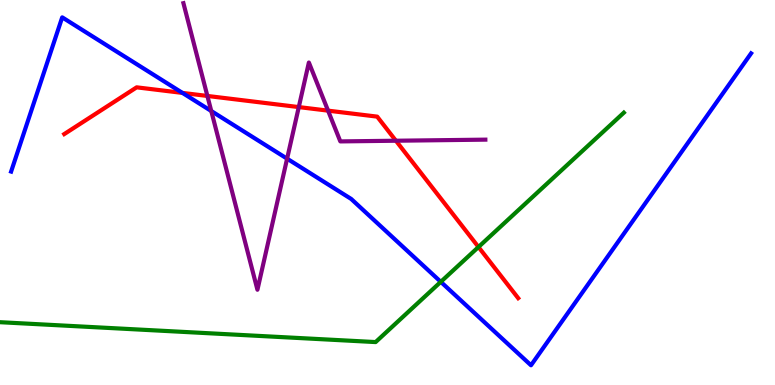[{'lines': ['blue', 'red'], 'intersections': [{'x': 2.35, 'y': 7.59}]}, {'lines': ['green', 'red'], 'intersections': [{'x': 6.17, 'y': 3.58}]}, {'lines': ['purple', 'red'], 'intersections': [{'x': 2.68, 'y': 7.51}, {'x': 3.86, 'y': 7.22}, {'x': 4.23, 'y': 7.13}, {'x': 5.11, 'y': 6.34}]}, {'lines': ['blue', 'green'], 'intersections': [{'x': 5.69, 'y': 2.68}]}, {'lines': ['blue', 'purple'], 'intersections': [{'x': 2.73, 'y': 7.12}, {'x': 3.7, 'y': 5.88}]}, {'lines': ['green', 'purple'], 'intersections': []}]